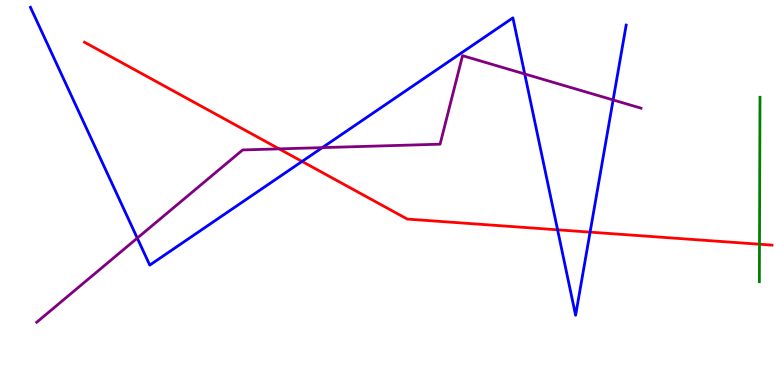[{'lines': ['blue', 'red'], 'intersections': [{'x': 3.9, 'y': 5.81}, {'x': 7.19, 'y': 4.03}, {'x': 7.61, 'y': 3.97}]}, {'lines': ['green', 'red'], 'intersections': [{'x': 9.8, 'y': 3.66}]}, {'lines': ['purple', 'red'], 'intersections': [{'x': 3.6, 'y': 6.13}]}, {'lines': ['blue', 'green'], 'intersections': []}, {'lines': ['blue', 'purple'], 'intersections': [{'x': 1.77, 'y': 3.82}, {'x': 4.16, 'y': 6.17}, {'x': 6.77, 'y': 8.08}, {'x': 7.91, 'y': 7.4}]}, {'lines': ['green', 'purple'], 'intersections': []}]